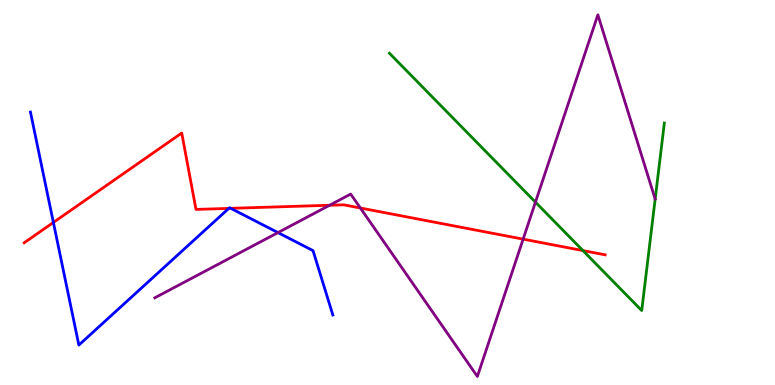[{'lines': ['blue', 'red'], 'intersections': [{'x': 0.689, 'y': 4.22}, {'x': 2.95, 'y': 4.59}, {'x': 2.98, 'y': 4.59}]}, {'lines': ['green', 'red'], 'intersections': [{'x': 7.52, 'y': 3.49}]}, {'lines': ['purple', 'red'], 'intersections': [{'x': 4.25, 'y': 4.67}, {'x': 4.65, 'y': 4.6}, {'x': 6.75, 'y': 3.79}]}, {'lines': ['blue', 'green'], 'intersections': []}, {'lines': ['blue', 'purple'], 'intersections': [{'x': 3.59, 'y': 3.96}]}, {'lines': ['green', 'purple'], 'intersections': [{'x': 6.91, 'y': 4.75}]}]